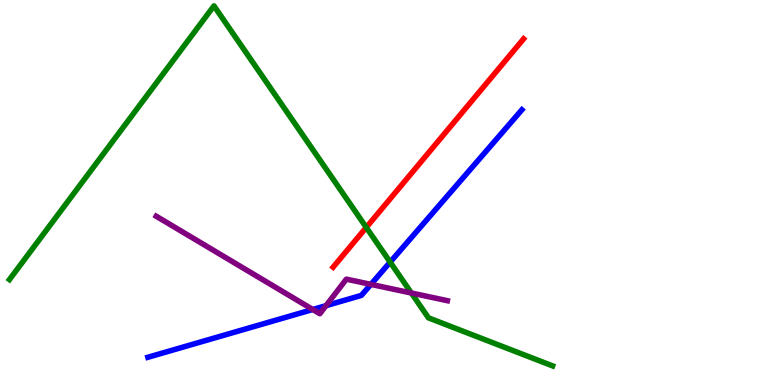[{'lines': ['blue', 'red'], 'intersections': []}, {'lines': ['green', 'red'], 'intersections': [{'x': 4.73, 'y': 4.09}]}, {'lines': ['purple', 'red'], 'intersections': []}, {'lines': ['blue', 'green'], 'intersections': [{'x': 5.03, 'y': 3.19}]}, {'lines': ['blue', 'purple'], 'intersections': [{'x': 4.04, 'y': 1.96}, {'x': 4.21, 'y': 2.06}, {'x': 4.79, 'y': 2.61}]}, {'lines': ['green', 'purple'], 'intersections': [{'x': 5.31, 'y': 2.39}]}]